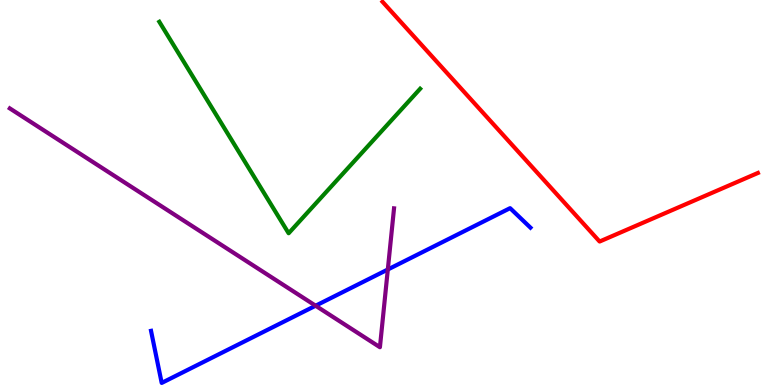[{'lines': ['blue', 'red'], 'intersections': []}, {'lines': ['green', 'red'], 'intersections': []}, {'lines': ['purple', 'red'], 'intersections': []}, {'lines': ['blue', 'green'], 'intersections': []}, {'lines': ['blue', 'purple'], 'intersections': [{'x': 4.07, 'y': 2.06}, {'x': 5.0, 'y': 3.0}]}, {'lines': ['green', 'purple'], 'intersections': []}]